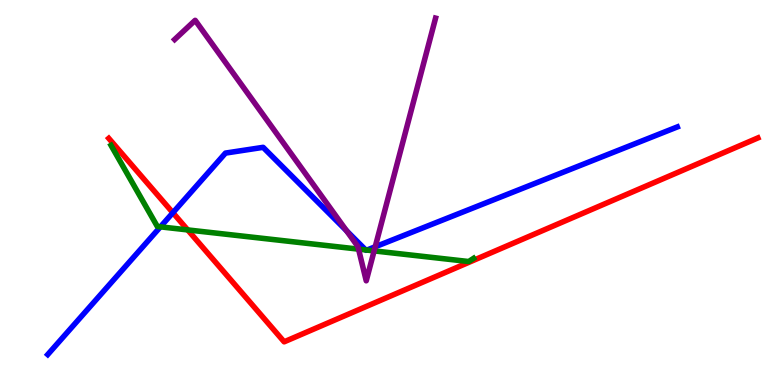[{'lines': ['blue', 'red'], 'intersections': [{'x': 2.23, 'y': 4.47}]}, {'lines': ['green', 'red'], 'intersections': [{'x': 2.42, 'y': 4.03}]}, {'lines': ['purple', 'red'], 'intersections': []}, {'lines': ['blue', 'green'], 'intersections': [{'x': 2.07, 'y': 4.11}, {'x': 4.72, 'y': 3.51}, {'x': 4.73, 'y': 3.5}]}, {'lines': ['blue', 'purple'], 'intersections': [{'x': 4.47, 'y': 4.01}, {'x': 4.84, 'y': 3.59}]}, {'lines': ['green', 'purple'], 'intersections': [{'x': 4.63, 'y': 3.53}, {'x': 4.83, 'y': 3.48}]}]